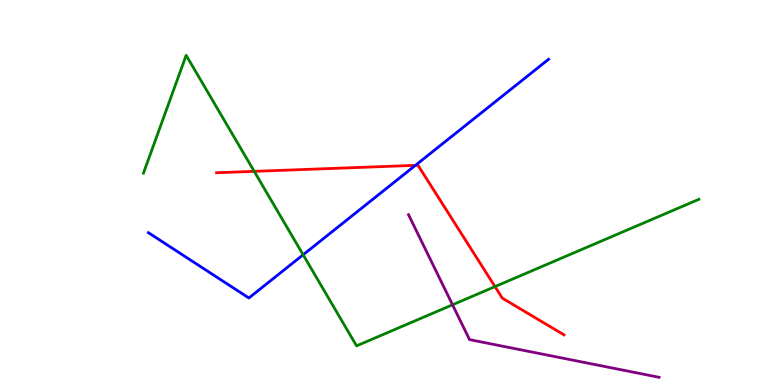[{'lines': ['blue', 'red'], 'intersections': [{'x': 5.36, 'y': 5.71}]}, {'lines': ['green', 'red'], 'intersections': [{'x': 3.28, 'y': 5.55}, {'x': 6.39, 'y': 2.56}]}, {'lines': ['purple', 'red'], 'intersections': []}, {'lines': ['blue', 'green'], 'intersections': [{'x': 3.91, 'y': 3.38}]}, {'lines': ['blue', 'purple'], 'intersections': []}, {'lines': ['green', 'purple'], 'intersections': [{'x': 5.84, 'y': 2.08}]}]